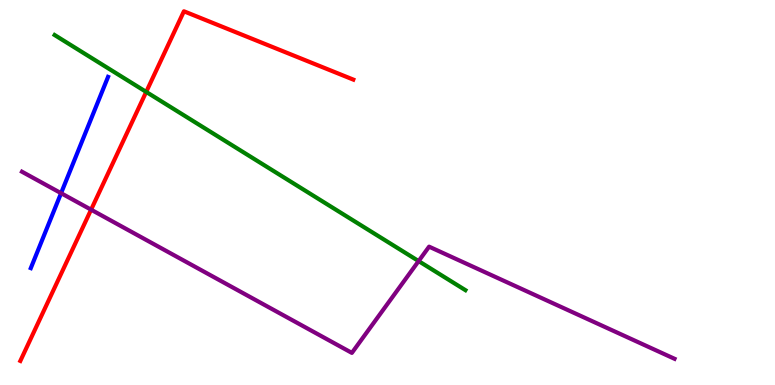[{'lines': ['blue', 'red'], 'intersections': []}, {'lines': ['green', 'red'], 'intersections': [{'x': 1.89, 'y': 7.61}]}, {'lines': ['purple', 'red'], 'intersections': [{'x': 1.18, 'y': 4.55}]}, {'lines': ['blue', 'green'], 'intersections': []}, {'lines': ['blue', 'purple'], 'intersections': [{'x': 0.788, 'y': 4.98}]}, {'lines': ['green', 'purple'], 'intersections': [{'x': 5.4, 'y': 3.22}]}]